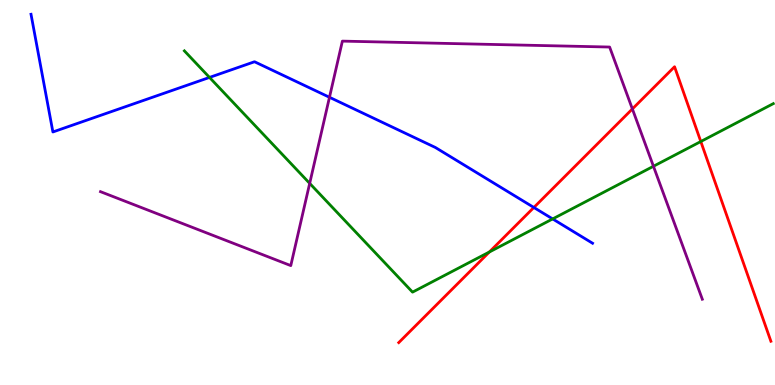[{'lines': ['blue', 'red'], 'intersections': [{'x': 6.89, 'y': 4.61}]}, {'lines': ['green', 'red'], 'intersections': [{'x': 6.31, 'y': 3.45}, {'x': 9.04, 'y': 6.32}]}, {'lines': ['purple', 'red'], 'intersections': [{'x': 8.16, 'y': 7.17}]}, {'lines': ['blue', 'green'], 'intersections': [{'x': 2.7, 'y': 7.99}, {'x': 7.13, 'y': 4.31}]}, {'lines': ['blue', 'purple'], 'intersections': [{'x': 4.25, 'y': 7.47}]}, {'lines': ['green', 'purple'], 'intersections': [{'x': 4.0, 'y': 5.24}, {'x': 8.43, 'y': 5.68}]}]